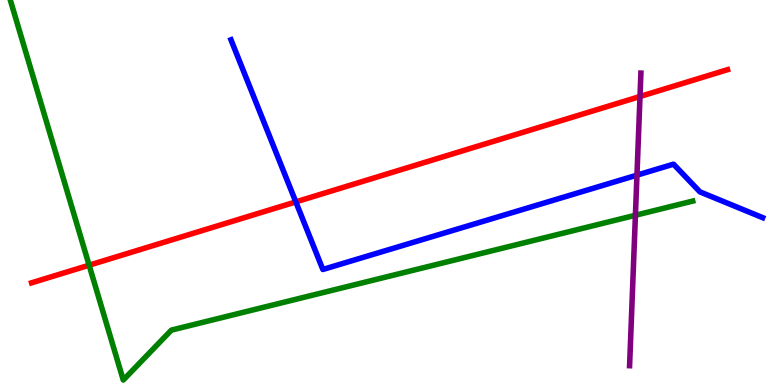[{'lines': ['blue', 'red'], 'intersections': [{'x': 3.82, 'y': 4.76}]}, {'lines': ['green', 'red'], 'intersections': [{'x': 1.15, 'y': 3.11}]}, {'lines': ['purple', 'red'], 'intersections': [{'x': 8.26, 'y': 7.49}]}, {'lines': ['blue', 'green'], 'intersections': []}, {'lines': ['blue', 'purple'], 'intersections': [{'x': 8.22, 'y': 5.45}]}, {'lines': ['green', 'purple'], 'intersections': [{'x': 8.2, 'y': 4.41}]}]